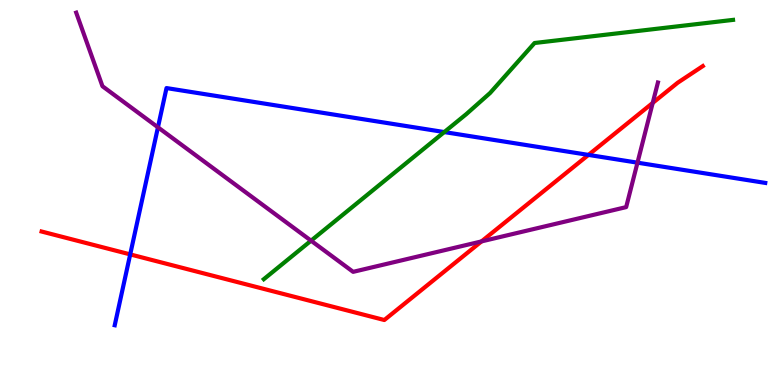[{'lines': ['blue', 'red'], 'intersections': [{'x': 1.68, 'y': 3.39}, {'x': 7.59, 'y': 5.98}]}, {'lines': ['green', 'red'], 'intersections': []}, {'lines': ['purple', 'red'], 'intersections': [{'x': 6.21, 'y': 3.73}, {'x': 8.42, 'y': 7.33}]}, {'lines': ['blue', 'green'], 'intersections': [{'x': 5.73, 'y': 6.57}]}, {'lines': ['blue', 'purple'], 'intersections': [{'x': 2.04, 'y': 6.69}, {'x': 8.23, 'y': 5.77}]}, {'lines': ['green', 'purple'], 'intersections': [{'x': 4.01, 'y': 3.75}]}]